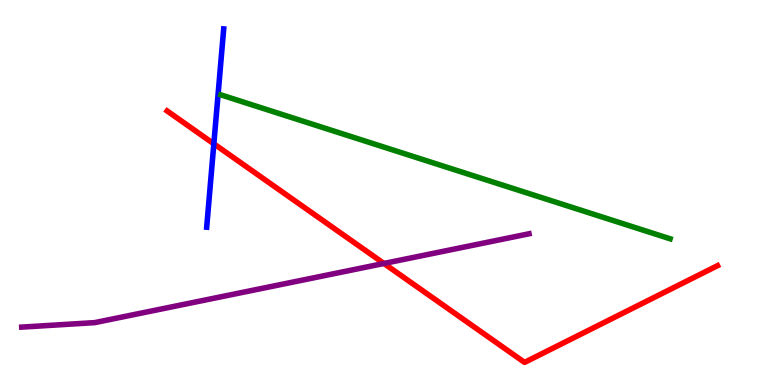[{'lines': ['blue', 'red'], 'intersections': [{'x': 2.76, 'y': 6.26}]}, {'lines': ['green', 'red'], 'intersections': []}, {'lines': ['purple', 'red'], 'intersections': [{'x': 4.95, 'y': 3.16}]}, {'lines': ['blue', 'green'], 'intersections': []}, {'lines': ['blue', 'purple'], 'intersections': []}, {'lines': ['green', 'purple'], 'intersections': []}]